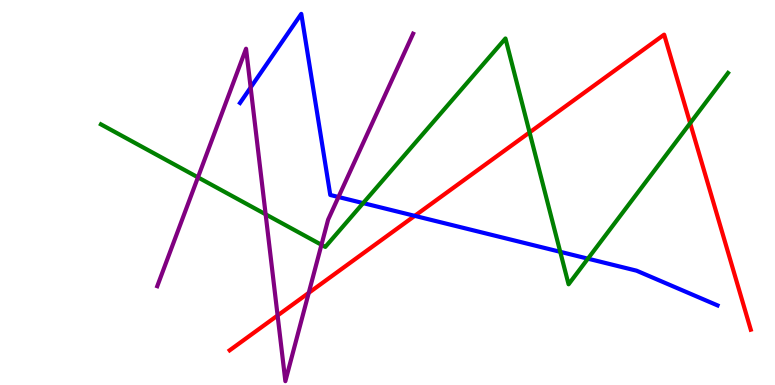[{'lines': ['blue', 'red'], 'intersections': [{'x': 5.35, 'y': 4.39}]}, {'lines': ['green', 'red'], 'intersections': [{'x': 6.83, 'y': 6.56}, {'x': 8.91, 'y': 6.8}]}, {'lines': ['purple', 'red'], 'intersections': [{'x': 3.58, 'y': 1.81}, {'x': 3.98, 'y': 2.39}]}, {'lines': ['blue', 'green'], 'intersections': [{'x': 4.69, 'y': 4.72}, {'x': 7.23, 'y': 3.46}, {'x': 7.59, 'y': 3.28}]}, {'lines': ['blue', 'purple'], 'intersections': [{'x': 3.23, 'y': 7.73}, {'x': 4.37, 'y': 4.88}]}, {'lines': ['green', 'purple'], 'intersections': [{'x': 2.55, 'y': 5.39}, {'x': 3.43, 'y': 4.43}, {'x': 4.15, 'y': 3.64}]}]